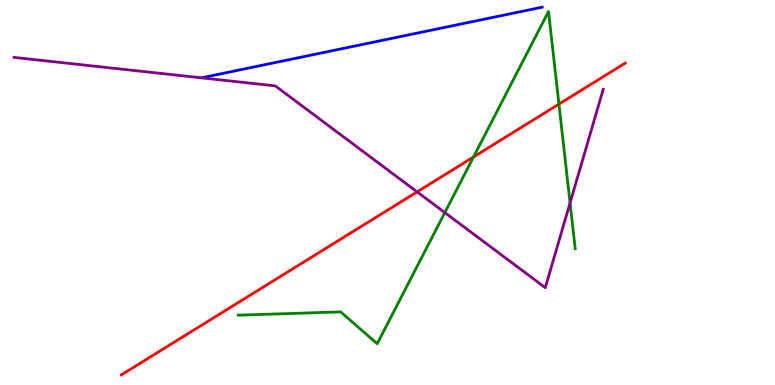[{'lines': ['blue', 'red'], 'intersections': []}, {'lines': ['green', 'red'], 'intersections': [{'x': 6.11, 'y': 5.92}, {'x': 7.21, 'y': 7.3}]}, {'lines': ['purple', 'red'], 'intersections': [{'x': 5.38, 'y': 5.02}]}, {'lines': ['blue', 'green'], 'intersections': []}, {'lines': ['blue', 'purple'], 'intersections': []}, {'lines': ['green', 'purple'], 'intersections': [{'x': 5.74, 'y': 4.48}, {'x': 7.36, 'y': 4.73}]}]